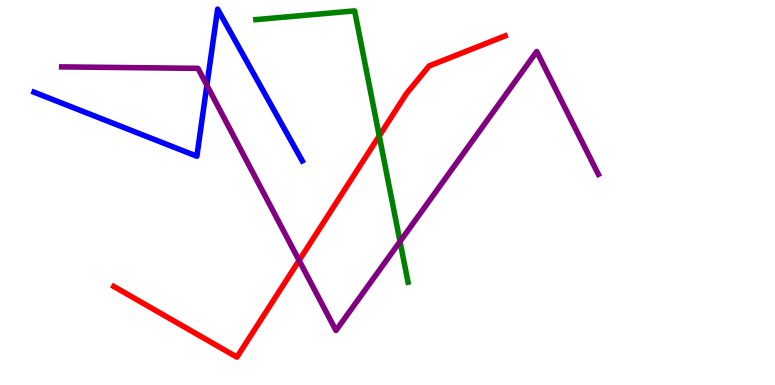[{'lines': ['blue', 'red'], 'intersections': []}, {'lines': ['green', 'red'], 'intersections': [{'x': 4.89, 'y': 6.47}]}, {'lines': ['purple', 'red'], 'intersections': [{'x': 3.86, 'y': 3.23}]}, {'lines': ['blue', 'green'], 'intersections': []}, {'lines': ['blue', 'purple'], 'intersections': [{'x': 2.67, 'y': 7.79}]}, {'lines': ['green', 'purple'], 'intersections': [{'x': 5.16, 'y': 3.73}]}]